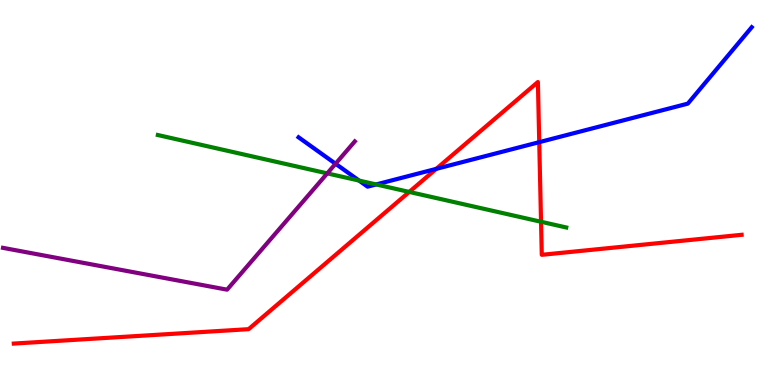[{'lines': ['blue', 'red'], 'intersections': [{'x': 5.63, 'y': 5.61}, {'x': 6.96, 'y': 6.31}]}, {'lines': ['green', 'red'], 'intersections': [{'x': 5.28, 'y': 5.01}, {'x': 6.98, 'y': 4.24}]}, {'lines': ['purple', 'red'], 'intersections': []}, {'lines': ['blue', 'green'], 'intersections': [{'x': 4.63, 'y': 5.31}, {'x': 4.85, 'y': 5.21}]}, {'lines': ['blue', 'purple'], 'intersections': [{'x': 4.33, 'y': 5.75}]}, {'lines': ['green', 'purple'], 'intersections': [{'x': 4.22, 'y': 5.5}]}]